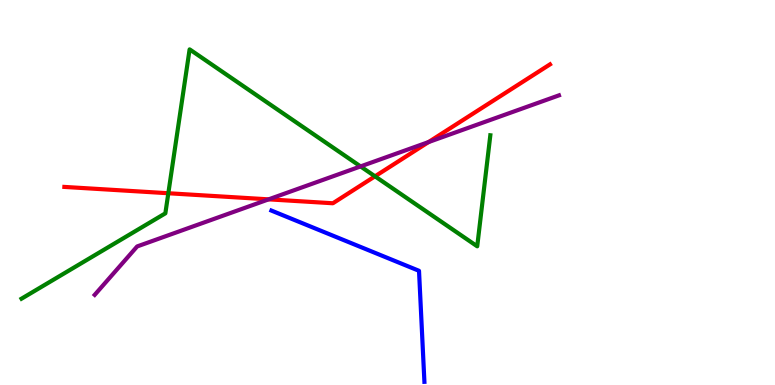[{'lines': ['blue', 'red'], 'intersections': []}, {'lines': ['green', 'red'], 'intersections': [{'x': 2.17, 'y': 4.98}, {'x': 4.84, 'y': 5.42}]}, {'lines': ['purple', 'red'], 'intersections': [{'x': 3.47, 'y': 4.82}, {'x': 5.53, 'y': 6.31}]}, {'lines': ['blue', 'green'], 'intersections': []}, {'lines': ['blue', 'purple'], 'intersections': []}, {'lines': ['green', 'purple'], 'intersections': [{'x': 4.65, 'y': 5.68}]}]